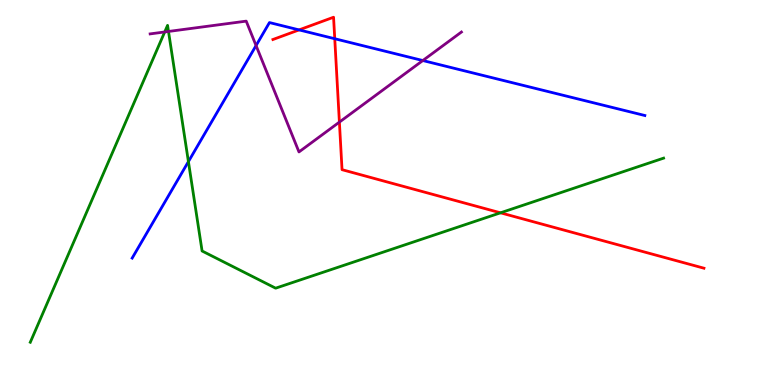[{'lines': ['blue', 'red'], 'intersections': [{'x': 3.86, 'y': 9.22}, {'x': 4.32, 'y': 8.99}]}, {'lines': ['green', 'red'], 'intersections': [{'x': 6.46, 'y': 4.47}]}, {'lines': ['purple', 'red'], 'intersections': [{'x': 4.38, 'y': 6.83}]}, {'lines': ['blue', 'green'], 'intersections': [{'x': 2.43, 'y': 5.8}]}, {'lines': ['blue', 'purple'], 'intersections': [{'x': 3.3, 'y': 8.82}, {'x': 5.46, 'y': 8.43}]}, {'lines': ['green', 'purple'], 'intersections': [{'x': 2.13, 'y': 9.17}, {'x': 2.17, 'y': 9.18}]}]